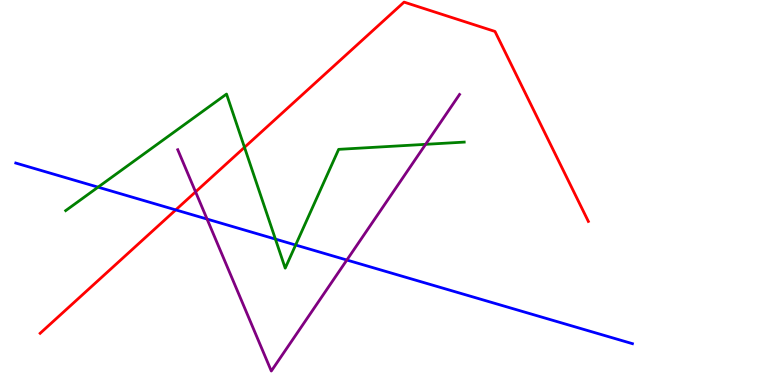[{'lines': ['blue', 'red'], 'intersections': [{'x': 2.27, 'y': 4.55}]}, {'lines': ['green', 'red'], 'intersections': [{'x': 3.15, 'y': 6.17}]}, {'lines': ['purple', 'red'], 'intersections': [{'x': 2.52, 'y': 5.02}]}, {'lines': ['blue', 'green'], 'intersections': [{'x': 1.27, 'y': 5.14}, {'x': 3.55, 'y': 3.79}, {'x': 3.81, 'y': 3.64}]}, {'lines': ['blue', 'purple'], 'intersections': [{'x': 2.67, 'y': 4.31}, {'x': 4.48, 'y': 3.25}]}, {'lines': ['green', 'purple'], 'intersections': [{'x': 5.49, 'y': 6.25}]}]